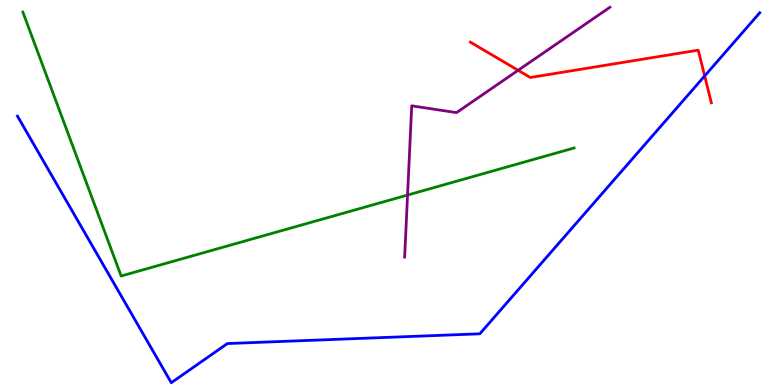[{'lines': ['blue', 'red'], 'intersections': [{'x': 9.09, 'y': 8.03}]}, {'lines': ['green', 'red'], 'intersections': []}, {'lines': ['purple', 'red'], 'intersections': [{'x': 6.69, 'y': 8.17}]}, {'lines': ['blue', 'green'], 'intersections': []}, {'lines': ['blue', 'purple'], 'intersections': []}, {'lines': ['green', 'purple'], 'intersections': [{'x': 5.26, 'y': 4.93}]}]